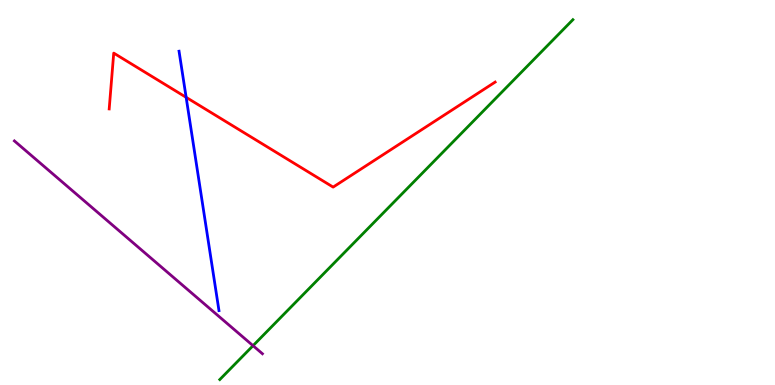[{'lines': ['blue', 'red'], 'intersections': [{'x': 2.4, 'y': 7.47}]}, {'lines': ['green', 'red'], 'intersections': []}, {'lines': ['purple', 'red'], 'intersections': []}, {'lines': ['blue', 'green'], 'intersections': []}, {'lines': ['blue', 'purple'], 'intersections': []}, {'lines': ['green', 'purple'], 'intersections': [{'x': 3.26, 'y': 1.02}]}]